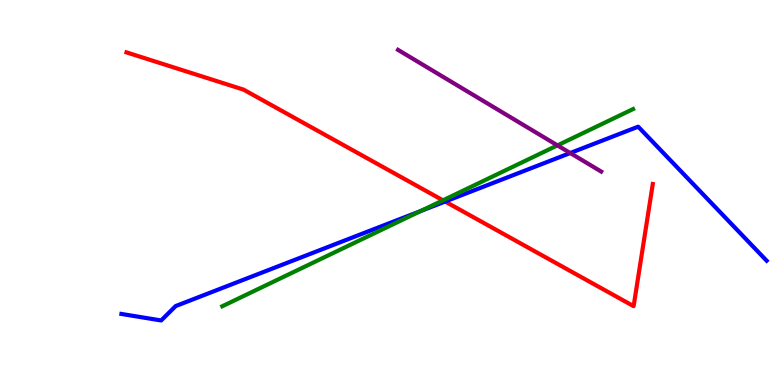[{'lines': ['blue', 'red'], 'intersections': [{'x': 5.74, 'y': 4.77}]}, {'lines': ['green', 'red'], 'intersections': [{'x': 5.72, 'y': 4.8}]}, {'lines': ['purple', 'red'], 'intersections': []}, {'lines': ['blue', 'green'], 'intersections': [{'x': 5.43, 'y': 4.52}]}, {'lines': ['blue', 'purple'], 'intersections': [{'x': 7.36, 'y': 6.03}]}, {'lines': ['green', 'purple'], 'intersections': [{'x': 7.19, 'y': 6.22}]}]